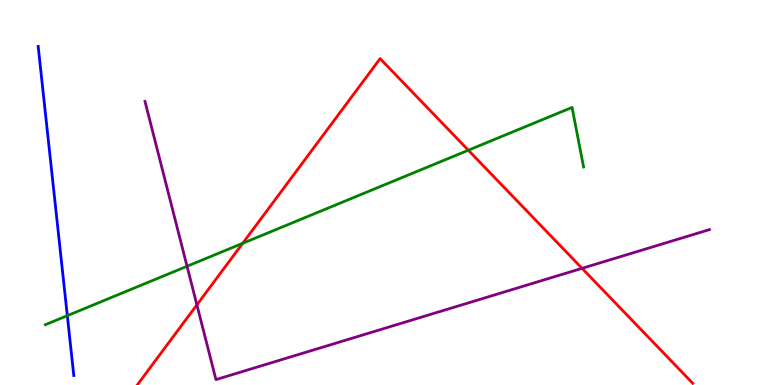[{'lines': ['blue', 'red'], 'intersections': []}, {'lines': ['green', 'red'], 'intersections': [{'x': 3.13, 'y': 3.68}, {'x': 6.04, 'y': 6.1}]}, {'lines': ['purple', 'red'], 'intersections': [{'x': 2.54, 'y': 2.08}, {'x': 7.51, 'y': 3.03}]}, {'lines': ['blue', 'green'], 'intersections': [{'x': 0.869, 'y': 1.8}]}, {'lines': ['blue', 'purple'], 'intersections': []}, {'lines': ['green', 'purple'], 'intersections': [{'x': 2.41, 'y': 3.08}]}]